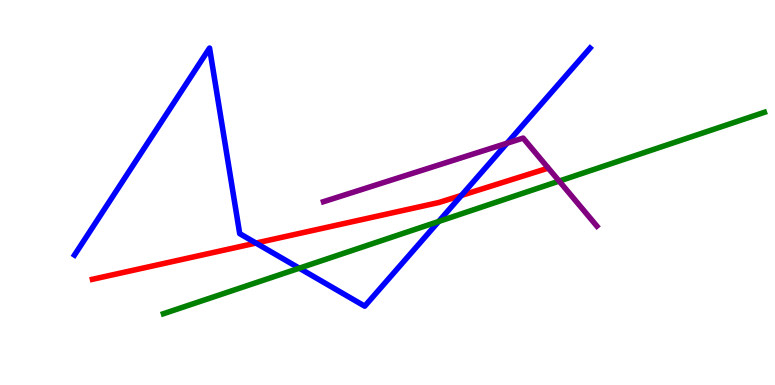[{'lines': ['blue', 'red'], 'intersections': [{'x': 3.3, 'y': 3.69}, {'x': 5.95, 'y': 4.92}]}, {'lines': ['green', 'red'], 'intersections': []}, {'lines': ['purple', 'red'], 'intersections': []}, {'lines': ['blue', 'green'], 'intersections': [{'x': 3.86, 'y': 3.03}, {'x': 5.66, 'y': 4.25}]}, {'lines': ['blue', 'purple'], 'intersections': [{'x': 6.54, 'y': 6.28}]}, {'lines': ['green', 'purple'], 'intersections': [{'x': 7.22, 'y': 5.3}]}]